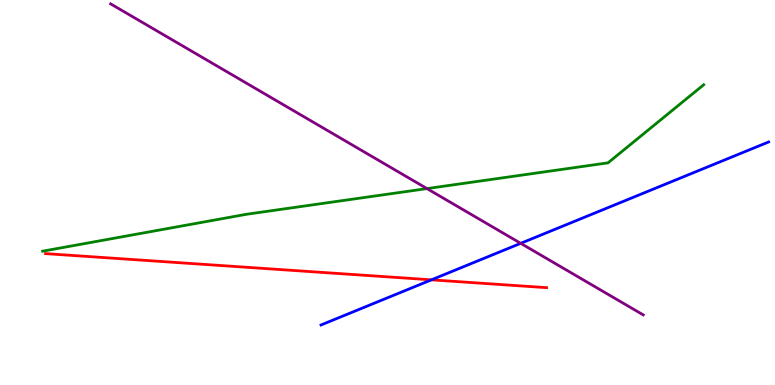[{'lines': ['blue', 'red'], 'intersections': [{'x': 5.57, 'y': 2.73}]}, {'lines': ['green', 'red'], 'intersections': []}, {'lines': ['purple', 'red'], 'intersections': []}, {'lines': ['blue', 'green'], 'intersections': []}, {'lines': ['blue', 'purple'], 'intersections': [{'x': 6.72, 'y': 3.68}]}, {'lines': ['green', 'purple'], 'intersections': [{'x': 5.51, 'y': 5.1}]}]